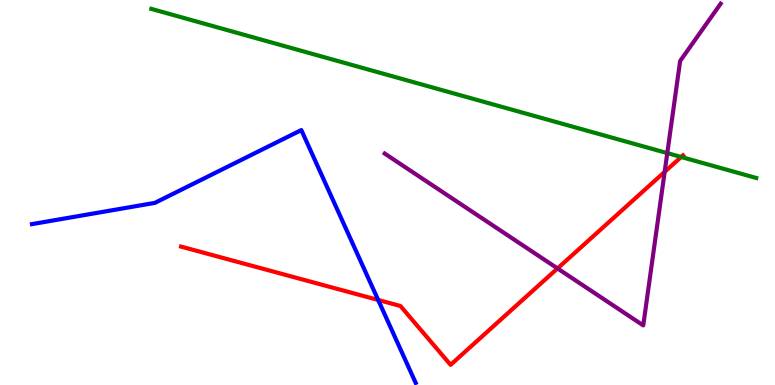[{'lines': ['blue', 'red'], 'intersections': [{'x': 4.88, 'y': 2.21}]}, {'lines': ['green', 'red'], 'intersections': [{'x': 8.79, 'y': 5.92}]}, {'lines': ['purple', 'red'], 'intersections': [{'x': 7.19, 'y': 3.03}, {'x': 8.58, 'y': 5.54}]}, {'lines': ['blue', 'green'], 'intersections': []}, {'lines': ['blue', 'purple'], 'intersections': []}, {'lines': ['green', 'purple'], 'intersections': [{'x': 8.61, 'y': 6.02}]}]